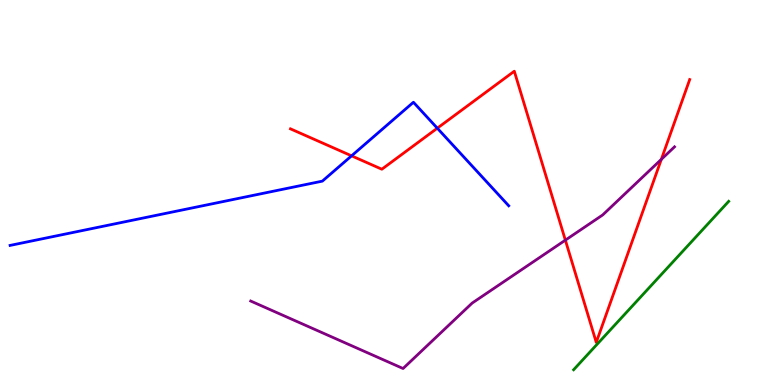[{'lines': ['blue', 'red'], 'intersections': [{'x': 4.54, 'y': 5.95}, {'x': 5.64, 'y': 6.67}]}, {'lines': ['green', 'red'], 'intersections': []}, {'lines': ['purple', 'red'], 'intersections': [{'x': 7.3, 'y': 3.76}, {'x': 8.53, 'y': 5.86}]}, {'lines': ['blue', 'green'], 'intersections': []}, {'lines': ['blue', 'purple'], 'intersections': []}, {'lines': ['green', 'purple'], 'intersections': []}]